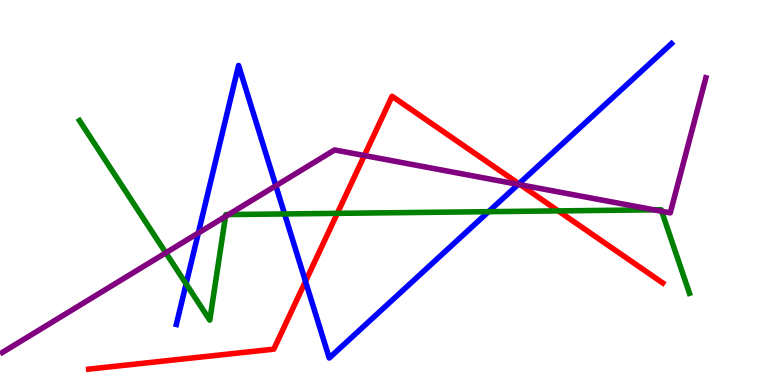[{'lines': ['blue', 'red'], 'intersections': [{'x': 3.94, 'y': 2.69}, {'x': 6.7, 'y': 5.23}]}, {'lines': ['green', 'red'], 'intersections': [{'x': 4.35, 'y': 4.46}, {'x': 7.2, 'y': 4.52}]}, {'lines': ['purple', 'red'], 'intersections': [{'x': 4.7, 'y': 5.96}, {'x': 6.71, 'y': 5.2}]}, {'lines': ['blue', 'green'], 'intersections': [{'x': 2.4, 'y': 2.63}, {'x': 3.67, 'y': 4.44}, {'x': 6.3, 'y': 4.5}]}, {'lines': ['blue', 'purple'], 'intersections': [{'x': 2.56, 'y': 3.95}, {'x': 3.56, 'y': 5.18}, {'x': 6.69, 'y': 5.21}]}, {'lines': ['green', 'purple'], 'intersections': [{'x': 2.14, 'y': 3.43}, {'x': 2.91, 'y': 4.38}, {'x': 2.95, 'y': 4.43}, {'x': 8.44, 'y': 4.55}, {'x': 8.54, 'y': 4.51}]}]